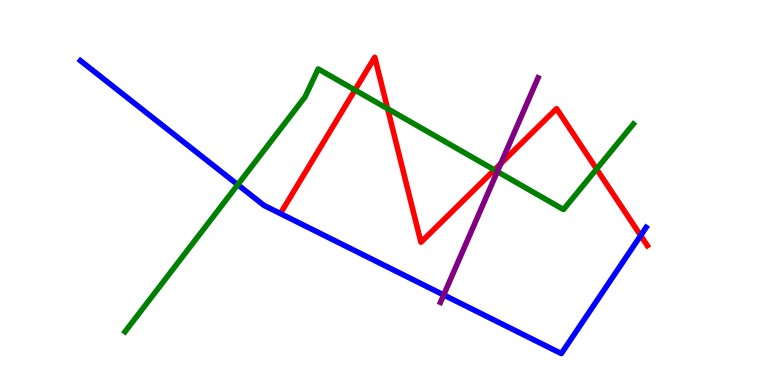[{'lines': ['blue', 'red'], 'intersections': [{'x': 8.27, 'y': 3.88}]}, {'lines': ['green', 'red'], 'intersections': [{'x': 4.58, 'y': 7.66}, {'x': 5.0, 'y': 7.18}, {'x': 6.38, 'y': 5.59}, {'x': 7.7, 'y': 5.61}]}, {'lines': ['purple', 'red'], 'intersections': [{'x': 6.46, 'y': 5.75}]}, {'lines': ['blue', 'green'], 'intersections': [{'x': 3.07, 'y': 5.2}]}, {'lines': ['blue', 'purple'], 'intersections': [{'x': 5.73, 'y': 2.34}]}, {'lines': ['green', 'purple'], 'intersections': [{'x': 6.42, 'y': 5.54}]}]